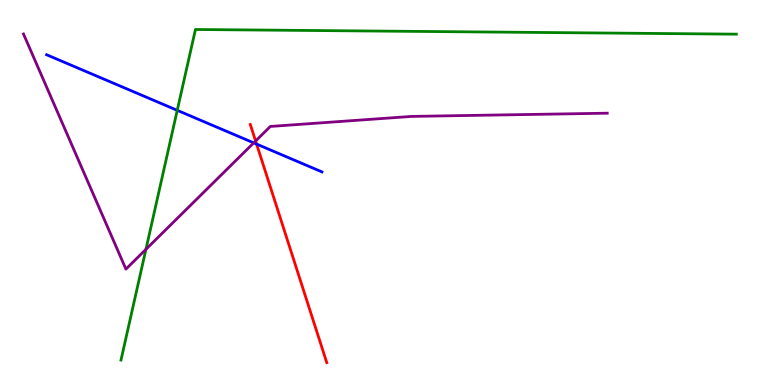[{'lines': ['blue', 'red'], 'intersections': [{'x': 3.31, 'y': 6.26}]}, {'lines': ['green', 'red'], 'intersections': []}, {'lines': ['purple', 'red'], 'intersections': [{'x': 3.3, 'y': 6.34}]}, {'lines': ['blue', 'green'], 'intersections': [{'x': 2.29, 'y': 7.13}]}, {'lines': ['blue', 'purple'], 'intersections': [{'x': 3.27, 'y': 6.29}]}, {'lines': ['green', 'purple'], 'intersections': [{'x': 1.88, 'y': 3.52}]}]